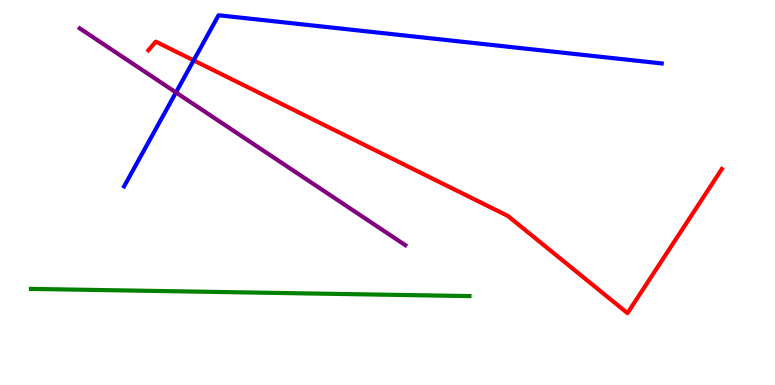[{'lines': ['blue', 'red'], 'intersections': [{'x': 2.5, 'y': 8.43}]}, {'lines': ['green', 'red'], 'intersections': []}, {'lines': ['purple', 'red'], 'intersections': []}, {'lines': ['blue', 'green'], 'intersections': []}, {'lines': ['blue', 'purple'], 'intersections': [{'x': 2.27, 'y': 7.6}]}, {'lines': ['green', 'purple'], 'intersections': []}]